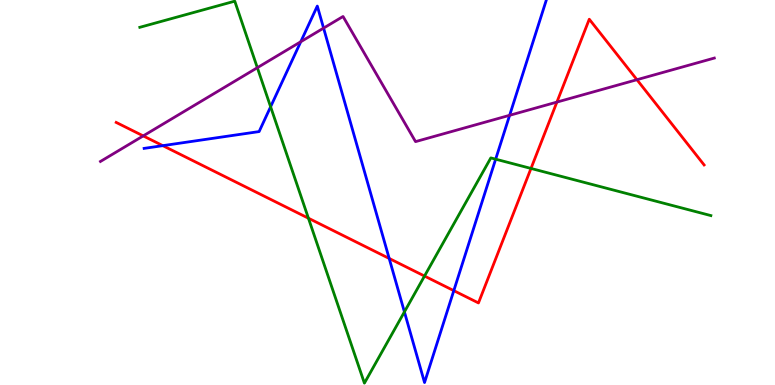[{'lines': ['blue', 'red'], 'intersections': [{'x': 2.1, 'y': 6.22}, {'x': 5.02, 'y': 3.29}, {'x': 5.86, 'y': 2.45}]}, {'lines': ['green', 'red'], 'intersections': [{'x': 3.98, 'y': 4.33}, {'x': 5.48, 'y': 2.83}, {'x': 6.85, 'y': 5.62}]}, {'lines': ['purple', 'red'], 'intersections': [{'x': 1.85, 'y': 6.47}, {'x': 7.19, 'y': 7.35}, {'x': 8.22, 'y': 7.93}]}, {'lines': ['blue', 'green'], 'intersections': [{'x': 3.49, 'y': 7.23}, {'x': 5.22, 'y': 1.9}, {'x': 6.4, 'y': 5.87}]}, {'lines': ['blue', 'purple'], 'intersections': [{'x': 3.88, 'y': 8.92}, {'x': 4.18, 'y': 9.27}, {'x': 6.58, 'y': 7.0}]}, {'lines': ['green', 'purple'], 'intersections': [{'x': 3.32, 'y': 8.24}]}]